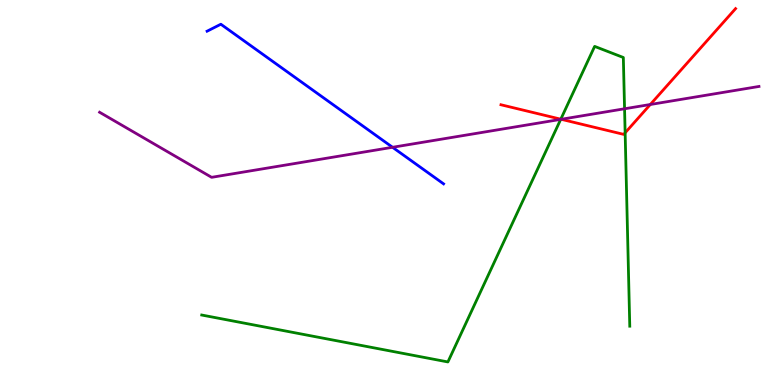[{'lines': ['blue', 'red'], 'intersections': []}, {'lines': ['green', 'red'], 'intersections': [{'x': 7.24, 'y': 6.9}, {'x': 8.07, 'y': 6.55}]}, {'lines': ['purple', 'red'], 'intersections': [{'x': 7.24, 'y': 6.9}, {'x': 8.39, 'y': 7.29}]}, {'lines': ['blue', 'green'], 'intersections': []}, {'lines': ['blue', 'purple'], 'intersections': [{'x': 5.07, 'y': 6.17}]}, {'lines': ['green', 'purple'], 'intersections': [{'x': 7.23, 'y': 6.9}, {'x': 8.06, 'y': 7.17}]}]